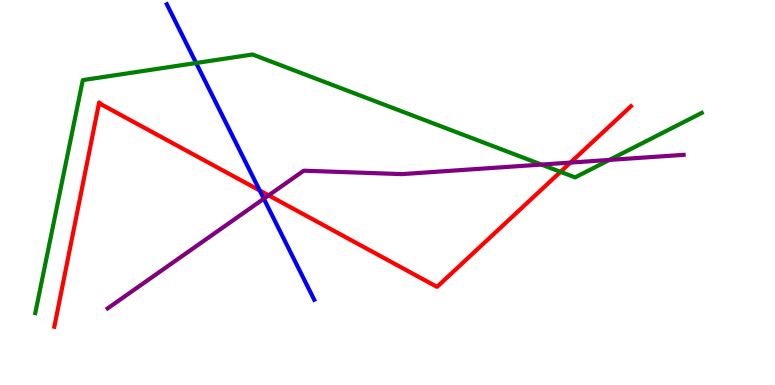[{'lines': ['blue', 'red'], 'intersections': [{'x': 3.35, 'y': 5.05}]}, {'lines': ['green', 'red'], 'intersections': [{'x': 7.23, 'y': 5.54}]}, {'lines': ['purple', 'red'], 'intersections': [{'x': 3.47, 'y': 4.93}, {'x': 7.36, 'y': 5.78}]}, {'lines': ['blue', 'green'], 'intersections': [{'x': 2.53, 'y': 8.36}]}, {'lines': ['blue', 'purple'], 'intersections': [{'x': 3.4, 'y': 4.84}]}, {'lines': ['green', 'purple'], 'intersections': [{'x': 6.99, 'y': 5.73}, {'x': 7.86, 'y': 5.85}]}]